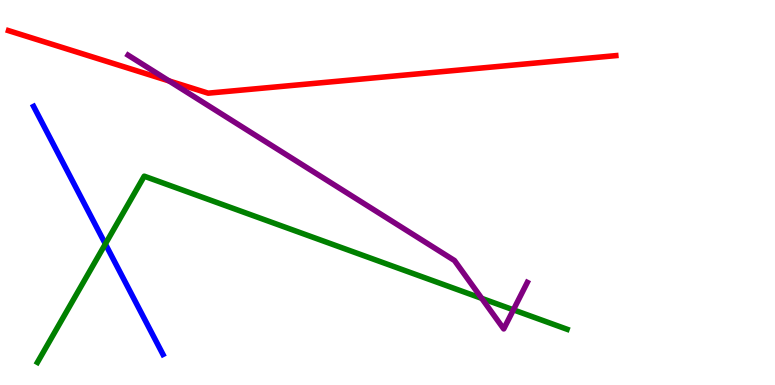[{'lines': ['blue', 'red'], 'intersections': []}, {'lines': ['green', 'red'], 'intersections': []}, {'lines': ['purple', 'red'], 'intersections': [{'x': 2.18, 'y': 7.9}]}, {'lines': ['blue', 'green'], 'intersections': [{'x': 1.36, 'y': 3.66}]}, {'lines': ['blue', 'purple'], 'intersections': []}, {'lines': ['green', 'purple'], 'intersections': [{'x': 6.22, 'y': 2.25}, {'x': 6.62, 'y': 1.95}]}]